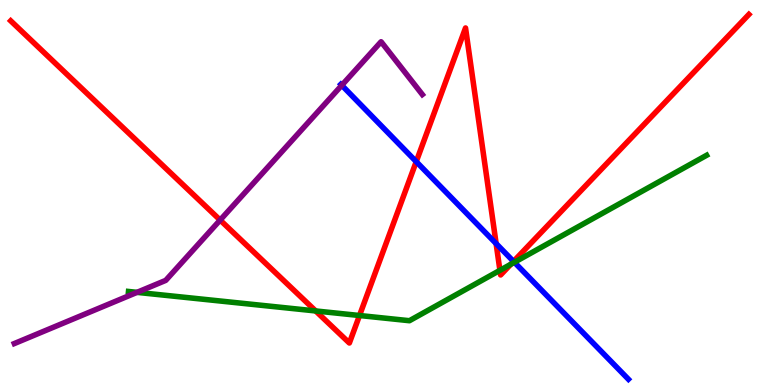[{'lines': ['blue', 'red'], 'intersections': [{'x': 5.37, 'y': 5.8}, {'x': 6.4, 'y': 3.67}, {'x': 6.63, 'y': 3.21}]}, {'lines': ['green', 'red'], 'intersections': [{'x': 4.07, 'y': 1.92}, {'x': 4.64, 'y': 1.8}, {'x': 6.45, 'y': 2.98}, {'x': 6.59, 'y': 3.14}]}, {'lines': ['purple', 'red'], 'intersections': [{'x': 2.84, 'y': 4.28}]}, {'lines': ['blue', 'green'], 'intersections': [{'x': 6.64, 'y': 3.19}]}, {'lines': ['blue', 'purple'], 'intersections': [{'x': 4.41, 'y': 7.78}]}, {'lines': ['green', 'purple'], 'intersections': [{'x': 1.77, 'y': 2.41}]}]